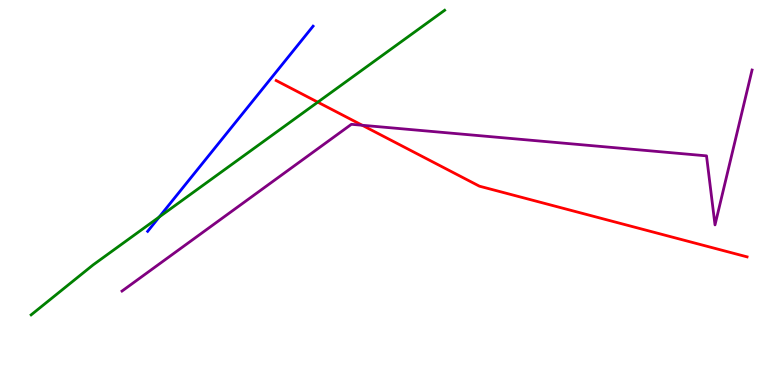[{'lines': ['blue', 'red'], 'intersections': []}, {'lines': ['green', 'red'], 'intersections': [{'x': 4.1, 'y': 7.35}]}, {'lines': ['purple', 'red'], 'intersections': [{'x': 4.67, 'y': 6.75}]}, {'lines': ['blue', 'green'], 'intersections': [{'x': 2.05, 'y': 4.36}]}, {'lines': ['blue', 'purple'], 'intersections': []}, {'lines': ['green', 'purple'], 'intersections': []}]